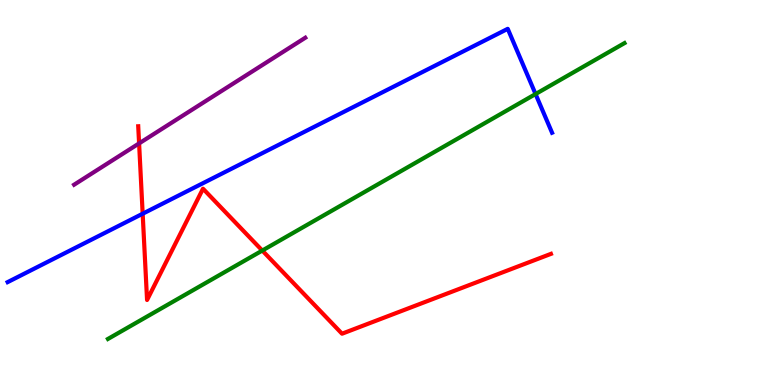[{'lines': ['blue', 'red'], 'intersections': [{'x': 1.84, 'y': 4.45}]}, {'lines': ['green', 'red'], 'intersections': [{'x': 3.38, 'y': 3.49}]}, {'lines': ['purple', 'red'], 'intersections': [{'x': 1.79, 'y': 6.28}]}, {'lines': ['blue', 'green'], 'intersections': [{'x': 6.91, 'y': 7.56}]}, {'lines': ['blue', 'purple'], 'intersections': []}, {'lines': ['green', 'purple'], 'intersections': []}]